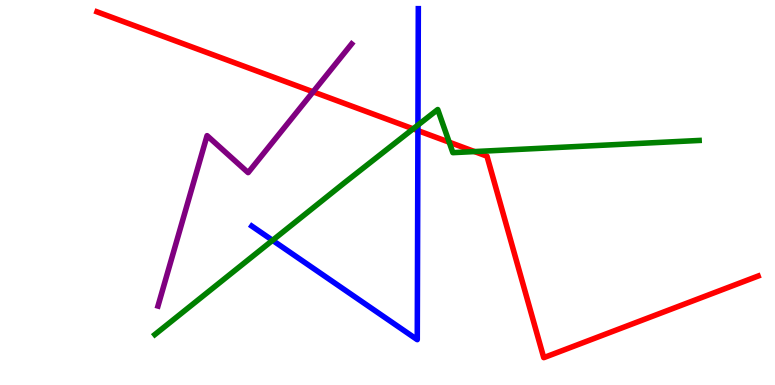[{'lines': ['blue', 'red'], 'intersections': [{'x': 5.39, 'y': 6.61}]}, {'lines': ['green', 'red'], 'intersections': [{'x': 5.33, 'y': 6.65}, {'x': 5.8, 'y': 6.31}, {'x': 6.12, 'y': 6.06}]}, {'lines': ['purple', 'red'], 'intersections': [{'x': 4.04, 'y': 7.62}]}, {'lines': ['blue', 'green'], 'intersections': [{'x': 3.52, 'y': 3.76}, {'x': 5.39, 'y': 6.75}]}, {'lines': ['blue', 'purple'], 'intersections': []}, {'lines': ['green', 'purple'], 'intersections': []}]